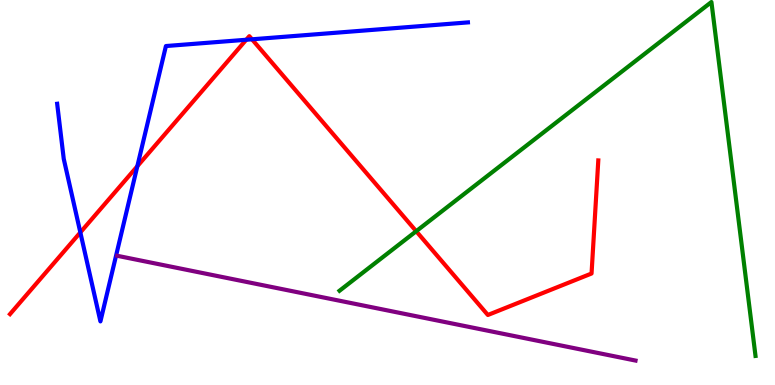[{'lines': ['blue', 'red'], 'intersections': [{'x': 1.04, 'y': 3.96}, {'x': 1.77, 'y': 5.68}, {'x': 3.18, 'y': 8.97}, {'x': 3.25, 'y': 8.98}]}, {'lines': ['green', 'red'], 'intersections': [{'x': 5.37, 'y': 3.99}]}, {'lines': ['purple', 'red'], 'intersections': []}, {'lines': ['blue', 'green'], 'intersections': []}, {'lines': ['blue', 'purple'], 'intersections': []}, {'lines': ['green', 'purple'], 'intersections': []}]